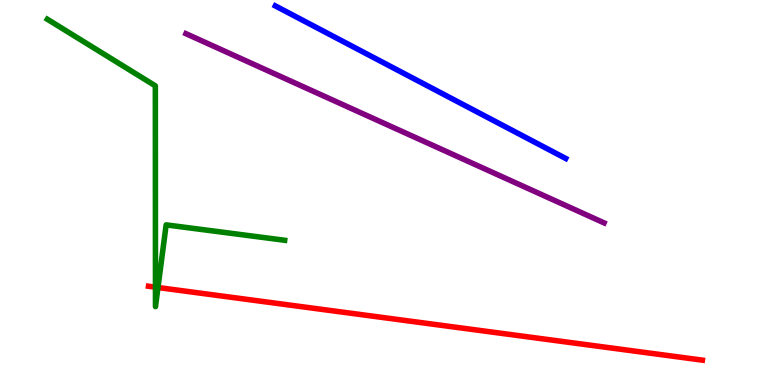[{'lines': ['blue', 'red'], 'intersections': []}, {'lines': ['green', 'red'], 'intersections': [{'x': 2.01, 'y': 2.54}, {'x': 2.04, 'y': 2.53}]}, {'lines': ['purple', 'red'], 'intersections': []}, {'lines': ['blue', 'green'], 'intersections': []}, {'lines': ['blue', 'purple'], 'intersections': []}, {'lines': ['green', 'purple'], 'intersections': []}]